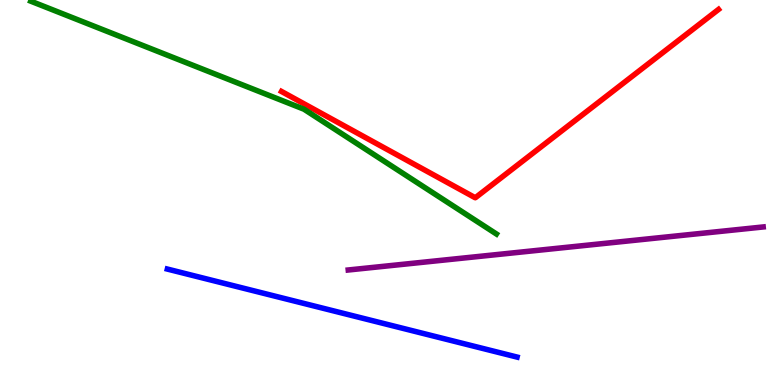[{'lines': ['blue', 'red'], 'intersections': []}, {'lines': ['green', 'red'], 'intersections': []}, {'lines': ['purple', 'red'], 'intersections': []}, {'lines': ['blue', 'green'], 'intersections': []}, {'lines': ['blue', 'purple'], 'intersections': []}, {'lines': ['green', 'purple'], 'intersections': []}]